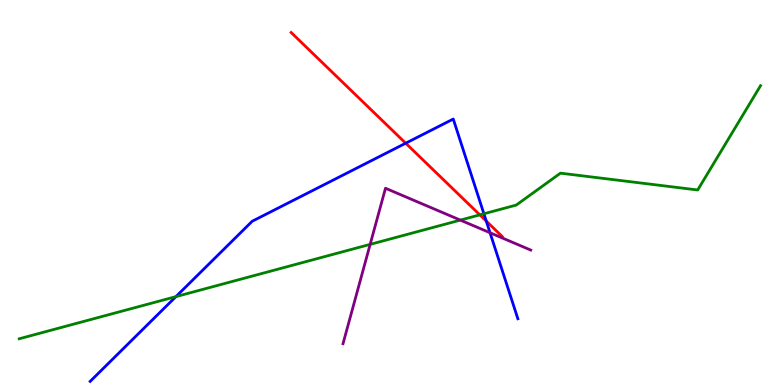[{'lines': ['blue', 'red'], 'intersections': [{'x': 5.23, 'y': 6.28}, {'x': 6.27, 'y': 4.26}]}, {'lines': ['green', 'red'], 'intersections': [{'x': 6.19, 'y': 4.42}]}, {'lines': ['purple', 'red'], 'intersections': []}, {'lines': ['blue', 'green'], 'intersections': [{'x': 2.27, 'y': 2.3}, {'x': 6.24, 'y': 4.45}]}, {'lines': ['blue', 'purple'], 'intersections': [{'x': 6.32, 'y': 3.95}]}, {'lines': ['green', 'purple'], 'intersections': [{'x': 4.78, 'y': 3.65}, {'x': 5.94, 'y': 4.28}]}]